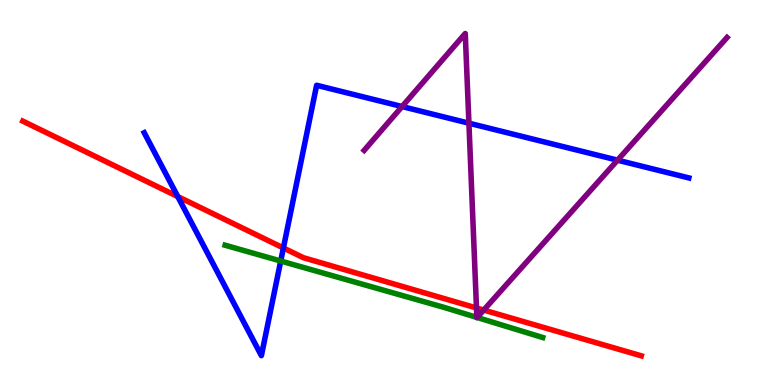[{'lines': ['blue', 'red'], 'intersections': [{'x': 2.29, 'y': 4.89}, {'x': 3.66, 'y': 3.56}]}, {'lines': ['green', 'red'], 'intersections': []}, {'lines': ['purple', 'red'], 'intersections': [{'x': 6.15, 'y': 2.0}, {'x': 6.24, 'y': 1.95}]}, {'lines': ['blue', 'green'], 'intersections': [{'x': 3.62, 'y': 3.22}]}, {'lines': ['blue', 'purple'], 'intersections': [{'x': 5.19, 'y': 7.23}, {'x': 6.05, 'y': 6.8}, {'x': 7.97, 'y': 5.84}]}, {'lines': ['green', 'purple'], 'intersections': [{'x': 6.15, 'y': 1.76}, {'x': 6.16, 'y': 1.75}]}]